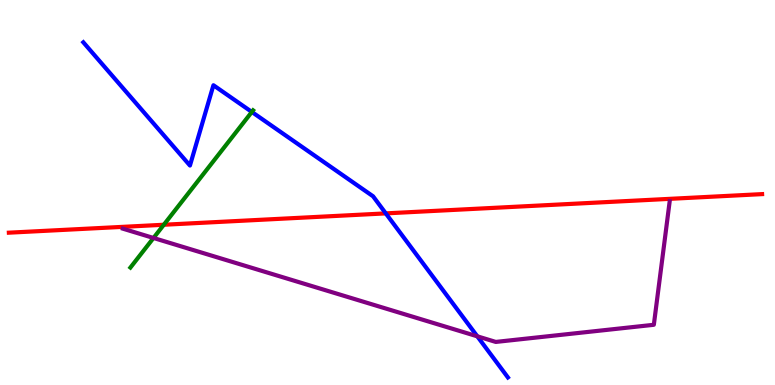[{'lines': ['blue', 'red'], 'intersections': [{'x': 4.98, 'y': 4.46}]}, {'lines': ['green', 'red'], 'intersections': [{'x': 2.11, 'y': 4.16}]}, {'lines': ['purple', 'red'], 'intersections': []}, {'lines': ['blue', 'green'], 'intersections': [{'x': 3.25, 'y': 7.09}]}, {'lines': ['blue', 'purple'], 'intersections': [{'x': 6.16, 'y': 1.26}]}, {'lines': ['green', 'purple'], 'intersections': [{'x': 1.98, 'y': 3.82}]}]